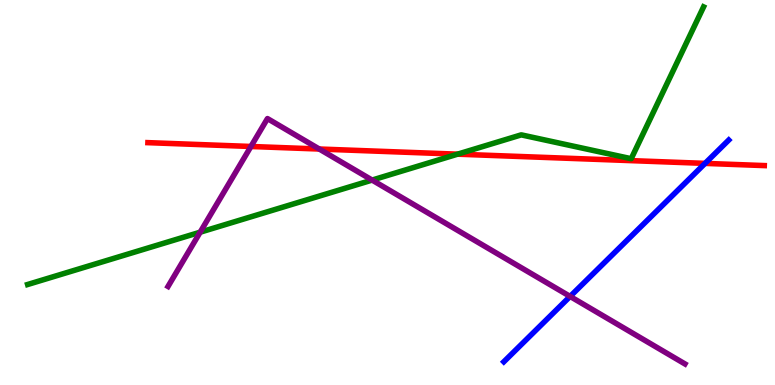[{'lines': ['blue', 'red'], 'intersections': [{'x': 9.1, 'y': 5.76}]}, {'lines': ['green', 'red'], 'intersections': [{'x': 5.9, 'y': 6.0}]}, {'lines': ['purple', 'red'], 'intersections': [{'x': 3.24, 'y': 6.2}, {'x': 4.12, 'y': 6.13}]}, {'lines': ['blue', 'green'], 'intersections': []}, {'lines': ['blue', 'purple'], 'intersections': [{'x': 7.36, 'y': 2.3}]}, {'lines': ['green', 'purple'], 'intersections': [{'x': 2.58, 'y': 3.97}, {'x': 4.8, 'y': 5.32}]}]